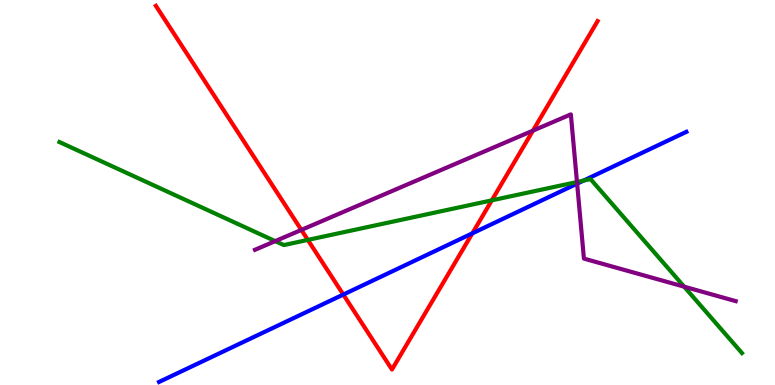[{'lines': ['blue', 'red'], 'intersections': [{'x': 4.43, 'y': 2.35}, {'x': 6.09, 'y': 3.94}]}, {'lines': ['green', 'red'], 'intersections': [{'x': 3.97, 'y': 3.77}, {'x': 6.35, 'y': 4.8}]}, {'lines': ['purple', 'red'], 'intersections': [{'x': 3.89, 'y': 4.03}, {'x': 6.88, 'y': 6.61}]}, {'lines': ['blue', 'green'], 'intersections': [{'x': 7.53, 'y': 5.31}]}, {'lines': ['blue', 'purple'], 'intersections': [{'x': 7.45, 'y': 5.23}]}, {'lines': ['green', 'purple'], 'intersections': [{'x': 3.55, 'y': 3.74}, {'x': 7.44, 'y': 5.27}, {'x': 8.83, 'y': 2.55}]}]